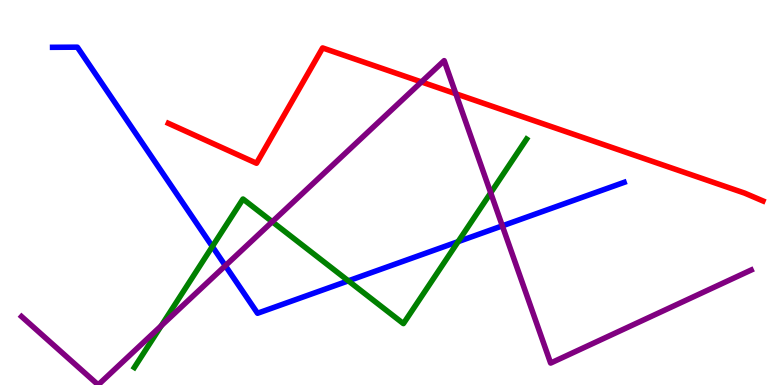[{'lines': ['blue', 'red'], 'intersections': []}, {'lines': ['green', 'red'], 'intersections': []}, {'lines': ['purple', 'red'], 'intersections': [{'x': 5.44, 'y': 7.87}, {'x': 5.88, 'y': 7.56}]}, {'lines': ['blue', 'green'], 'intersections': [{'x': 2.74, 'y': 3.6}, {'x': 4.49, 'y': 2.71}, {'x': 5.91, 'y': 3.72}]}, {'lines': ['blue', 'purple'], 'intersections': [{'x': 2.91, 'y': 3.1}, {'x': 6.48, 'y': 4.13}]}, {'lines': ['green', 'purple'], 'intersections': [{'x': 2.08, 'y': 1.54}, {'x': 3.51, 'y': 4.24}, {'x': 6.33, 'y': 4.99}]}]